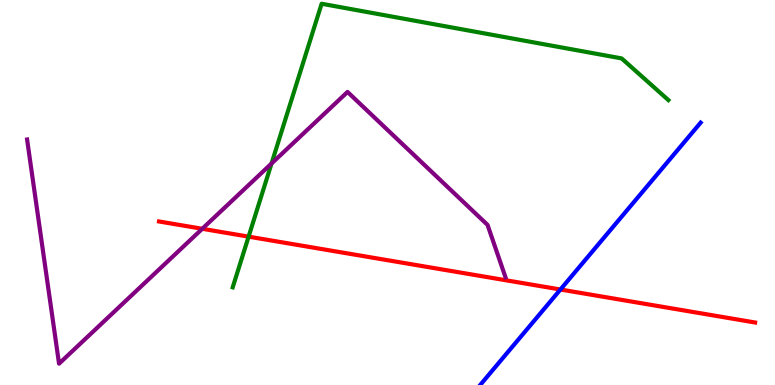[{'lines': ['blue', 'red'], 'intersections': [{'x': 7.23, 'y': 2.48}]}, {'lines': ['green', 'red'], 'intersections': [{'x': 3.21, 'y': 3.85}]}, {'lines': ['purple', 'red'], 'intersections': [{'x': 2.61, 'y': 4.06}]}, {'lines': ['blue', 'green'], 'intersections': []}, {'lines': ['blue', 'purple'], 'intersections': []}, {'lines': ['green', 'purple'], 'intersections': [{'x': 3.5, 'y': 5.75}]}]